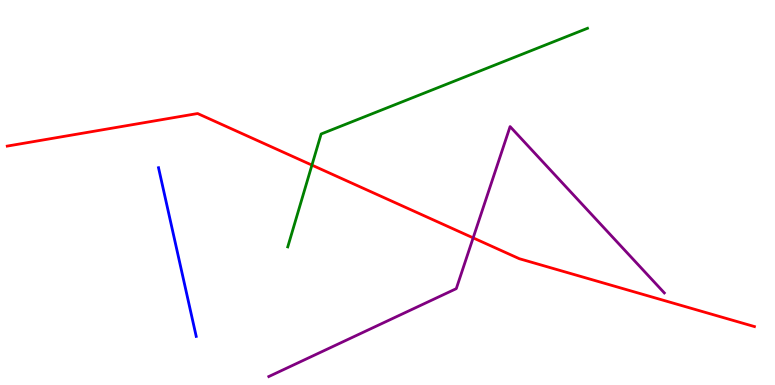[{'lines': ['blue', 'red'], 'intersections': []}, {'lines': ['green', 'red'], 'intersections': [{'x': 4.02, 'y': 5.71}]}, {'lines': ['purple', 'red'], 'intersections': [{'x': 6.11, 'y': 3.82}]}, {'lines': ['blue', 'green'], 'intersections': []}, {'lines': ['blue', 'purple'], 'intersections': []}, {'lines': ['green', 'purple'], 'intersections': []}]